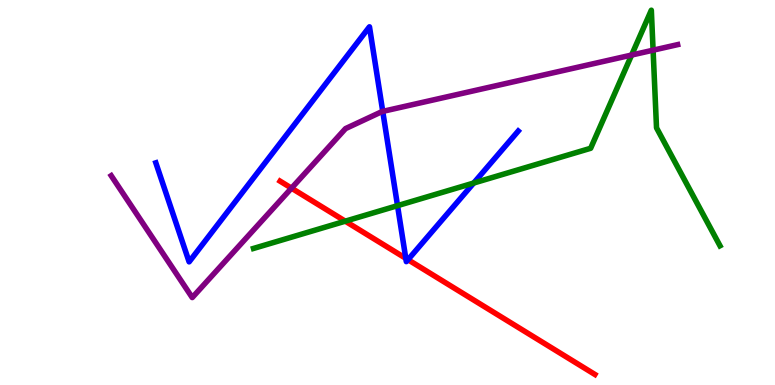[{'lines': ['blue', 'red'], 'intersections': [{'x': 5.24, 'y': 3.29}, {'x': 5.26, 'y': 3.25}]}, {'lines': ['green', 'red'], 'intersections': [{'x': 4.46, 'y': 4.26}]}, {'lines': ['purple', 'red'], 'intersections': [{'x': 3.76, 'y': 5.11}]}, {'lines': ['blue', 'green'], 'intersections': [{'x': 5.13, 'y': 4.66}, {'x': 6.11, 'y': 5.25}]}, {'lines': ['blue', 'purple'], 'intersections': [{'x': 4.94, 'y': 7.11}]}, {'lines': ['green', 'purple'], 'intersections': [{'x': 8.15, 'y': 8.57}, {'x': 8.43, 'y': 8.7}]}]